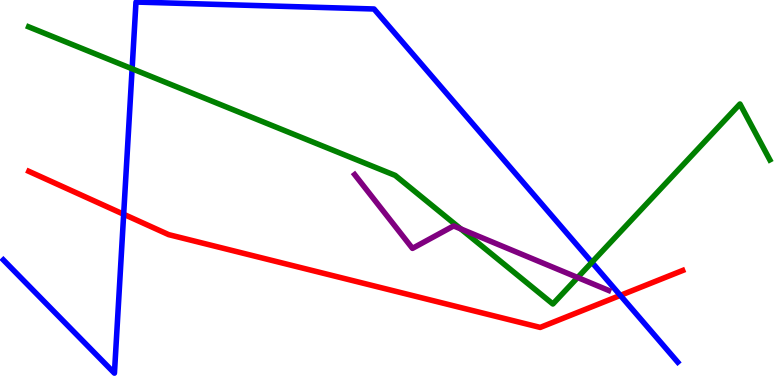[{'lines': ['blue', 'red'], 'intersections': [{'x': 1.6, 'y': 4.43}, {'x': 8.0, 'y': 2.33}]}, {'lines': ['green', 'red'], 'intersections': []}, {'lines': ['purple', 'red'], 'intersections': []}, {'lines': ['blue', 'green'], 'intersections': [{'x': 1.7, 'y': 8.21}, {'x': 7.64, 'y': 3.19}]}, {'lines': ['blue', 'purple'], 'intersections': []}, {'lines': ['green', 'purple'], 'intersections': [{'x': 5.95, 'y': 4.05}, {'x': 7.45, 'y': 2.79}]}]